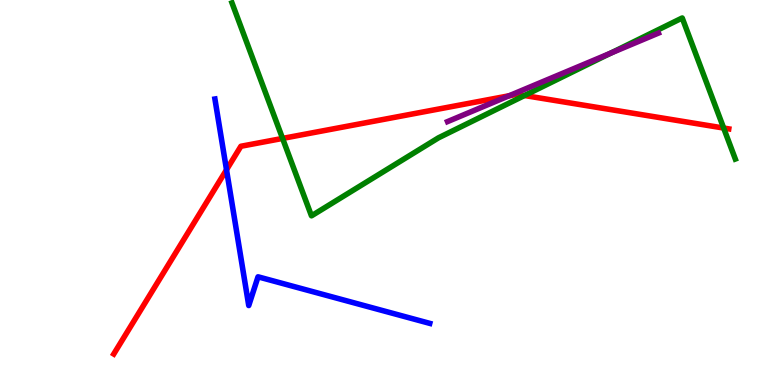[{'lines': ['blue', 'red'], 'intersections': [{'x': 2.92, 'y': 5.59}]}, {'lines': ['green', 'red'], 'intersections': [{'x': 3.65, 'y': 6.4}, {'x': 6.77, 'y': 7.52}, {'x': 9.34, 'y': 6.67}]}, {'lines': ['purple', 'red'], 'intersections': [{'x': 6.57, 'y': 7.51}]}, {'lines': ['blue', 'green'], 'intersections': []}, {'lines': ['blue', 'purple'], 'intersections': []}, {'lines': ['green', 'purple'], 'intersections': [{'x': 7.88, 'y': 8.62}]}]